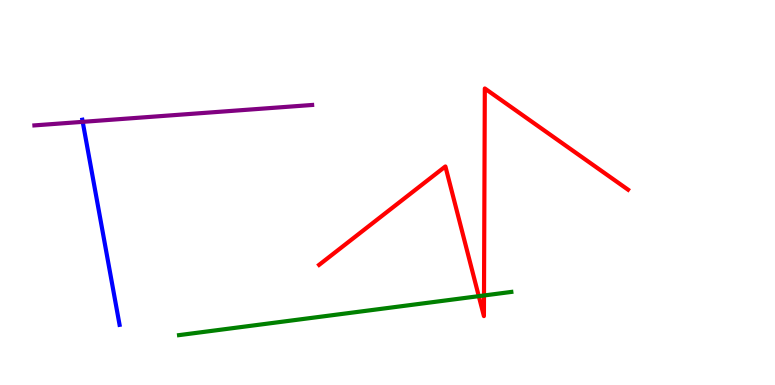[{'lines': ['blue', 'red'], 'intersections': []}, {'lines': ['green', 'red'], 'intersections': [{'x': 6.18, 'y': 2.31}, {'x': 6.25, 'y': 2.33}]}, {'lines': ['purple', 'red'], 'intersections': []}, {'lines': ['blue', 'green'], 'intersections': []}, {'lines': ['blue', 'purple'], 'intersections': [{'x': 1.07, 'y': 6.84}]}, {'lines': ['green', 'purple'], 'intersections': []}]